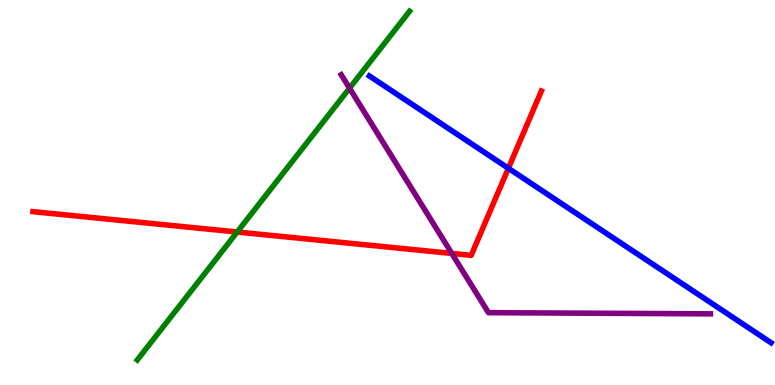[{'lines': ['blue', 'red'], 'intersections': [{'x': 6.56, 'y': 5.63}]}, {'lines': ['green', 'red'], 'intersections': [{'x': 3.06, 'y': 3.97}]}, {'lines': ['purple', 'red'], 'intersections': [{'x': 5.83, 'y': 3.42}]}, {'lines': ['blue', 'green'], 'intersections': []}, {'lines': ['blue', 'purple'], 'intersections': []}, {'lines': ['green', 'purple'], 'intersections': [{'x': 4.51, 'y': 7.71}]}]